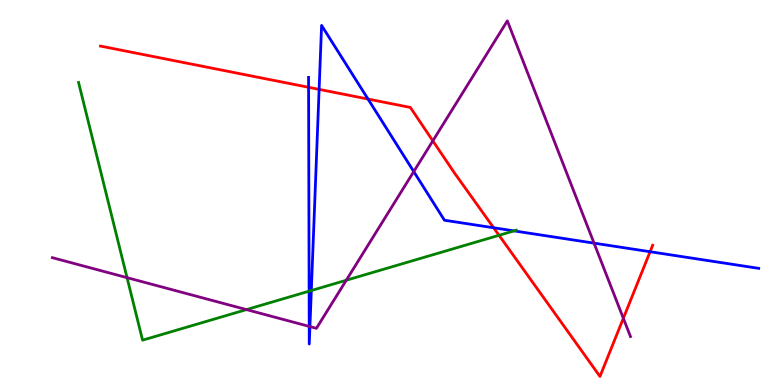[{'lines': ['blue', 'red'], 'intersections': [{'x': 3.98, 'y': 7.73}, {'x': 4.12, 'y': 7.68}, {'x': 4.75, 'y': 7.43}, {'x': 6.37, 'y': 4.08}, {'x': 8.39, 'y': 3.46}]}, {'lines': ['green', 'red'], 'intersections': [{'x': 6.44, 'y': 3.89}]}, {'lines': ['purple', 'red'], 'intersections': [{'x': 5.59, 'y': 6.34}, {'x': 8.04, 'y': 1.73}]}, {'lines': ['blue', 'green'], 'intersections': [{'x': 3.99, 'y': 2.44}, {'x': 4.02, 'y': 2.45}, {'x': 6.63, 'y': 4.0}]}, {'lines': ['blue', 'purple'], 'intersections': [{'x': 3.99, 'y': 1.52}, {'x': 4.0, 'y': 1.52}, {'x': 5.34, 'y': 5.54}, {'x': 7.67, 'y': 3.68}]}, {'lines': ['green', 'purple'], 'intersections': [{'x': 1.64, 'y': 2.79}, {'x': 3.18, 'y': 1.96}, {'x': 4.47, 'y': 2.72}]}]